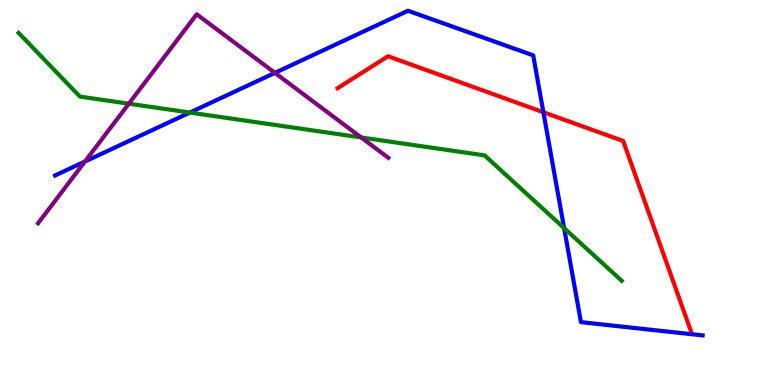[{'lines': ['blue', 'red'], 'intersections': [{'x': 7.01, 'y': 7.08}]}, {'lines': ['green', 'red'], 'intersections': []}, {'lines': ['purple', 'red'], 'intersections': []}, {'lines': ['blue', 'green'], 'intersections': [{'x': 2.45, 'y': 7.08}, {'x': 7.28, 'y': 4.07}]}, {'lines': ['blue', 'purple'], 'intersections': [{'x': 1.1, 'y': 5.8}, {'x': 3.55, 'y': 8.11}]}, {'lines': ['green', 'purple'], 'intersections': [{'x': 1.66, 'y': 7.31}, {'x': 4.66, 'y': 6.43}]}]